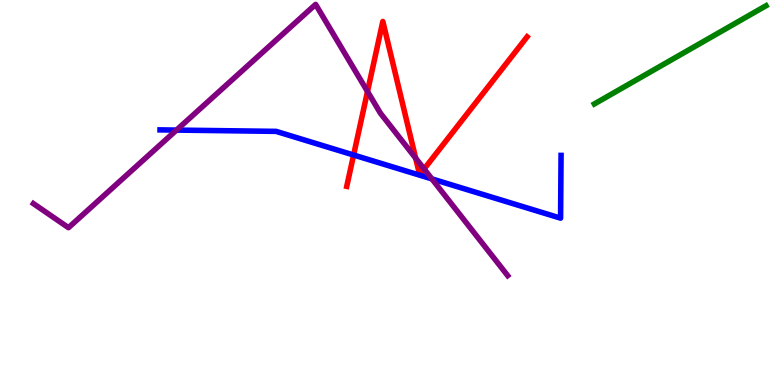[{'lines': ['blue', 'red'], 'intersections': [{'x': 4.56, 'y': 5.97}]}, {'lines': ['green', 'red'], 'intersections': []}, {'lines': ['purple', 'red'], 'intersections': [{'x': 4.74, 'y': 7.62}, {'x': 5.36, 'y': 5.89}, {'x': 5.47, 'y': 5.61}]}, {'lines': ['blue', 'green'], 'intersections': []}, {'lines': ['blue', 'purple'], 'intersections': [{'x': 2.28, 'y': 6.62}, {'x': 5.57, 'y': 5.35}]}, {'lines': ['green', 'purple'], 'intersections': []}]